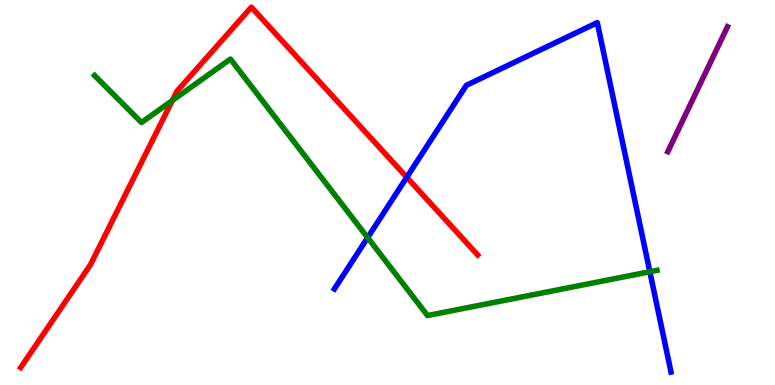[{'lines': ['blue', 'red'], 'intersections': [{'x': 5.25, 'y': 5.39}]}, {'lines': ['green', 'red'], 'intersections': [{'x': 2.22, 'y': 7.39}]}, {'lines': ['purple', 'red'], 'intersections': []}, {'lines': ['blue', 'green'], 'intersections': [{'x': 4.74, 'y': 3.83}, {'x': 8.39, 'y': 2.94}]}, {'lines': ['blue', 'purple'], 'intersections': []}, {'lines': ['green', 'purple'], 'intersections': []}]